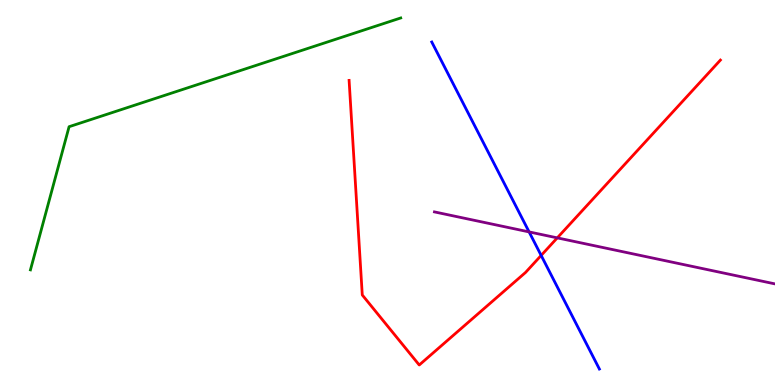[{'lines': ['blue', 'red'], 'intersections': [{'x': 6.98, 'y': 3.37}]}, {'lines': ['green', 'red'], 'intersections': []}, {'lines': ['purple', 'red'], 'intersections': [{'x': 7.19, 'y': 3.82}]}, {'lines': ['blue', 'green'], 'intersections': []}, {'lines': ['blue', 'purple'], 'intersections': [{'x': 6.83, 'y': 3.98}]}, {'lines': ['green', 'purple'], 'intersections': []}]